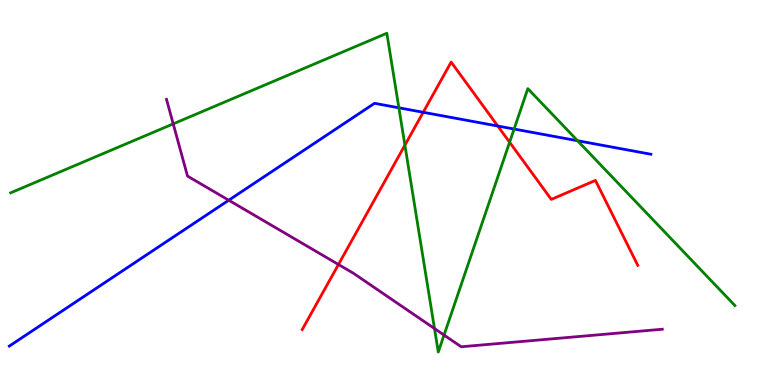[{'lines': ['blue', 'red'], 'intersections': [{'x': 5.46, 'y': 7.08}, {'x': 6.42, 'y': 6.73}]}, {'lines': ['green', 'red'], 'intersections': [{'x': 5.22, 'y': 6.23}, {'x': 6.58, 'y': 6.31}]}, {'lines': ['purple', 'red'], 'intersections': [{'x': 4.37, 'y': 3.13}]}, {'lines': ['blue', 'green'], 'intersections': [{'x': 5.15, 'y': 7.2}, {'x': 6.63, 'y': 6.65}, {'x': 7.45, 'y': 6.34}]}, {'lines': ['blue', 'purple'], 'intersections': [{'x': 2.95, 'y': 4.8}]}, {'lines': ['green', 'purple'], 'intersections': [{'x': 2.24, 'y': 6.78}, {'x': 5.61, 'y': 1.47}, {'x': 5.73, 'y': 1.3}]}]